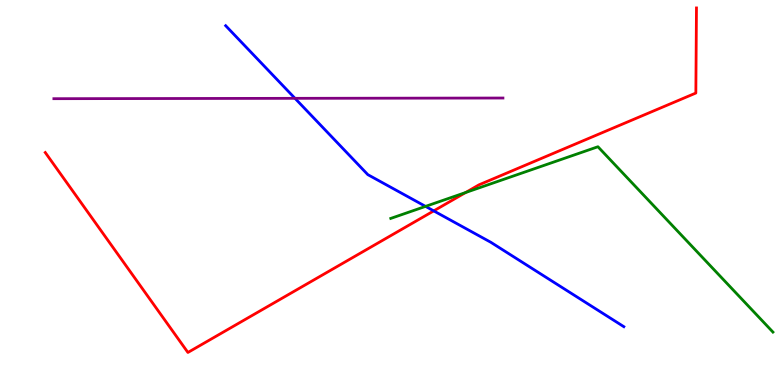[{'lines': ['blue', 'red'], 'intersections': [{'x': 5.6, 'y': 4.52}]}, {'lines': ['green', 'red'], 'intersections': [{'x': 6.01, 'y': 5.0}]}, {'lines': ['purple', 'red'], 'intersections': []}, {'lines': ['blue', 'green'], 'intersections': [{'x': 5.49, 'y': 4.64}]}, {'lines': ['blue', 'purple'], 'intersections': [{'x': 3.81, 'y': 7.45}]}, {'lines': ['green', 'purple'], 'intersections': []}]